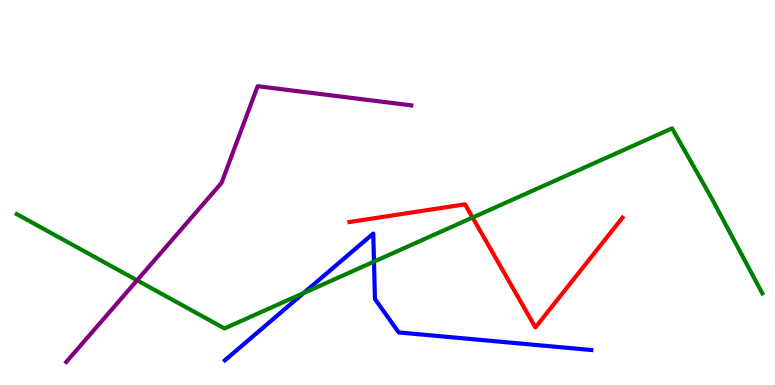[{'lines': ['blue', 'red'], 'intersections': []}, {'lines': ['green', 'red'], 'intersections': [{'x': 6.1, 'y': 4.35}]}, {'lines': ['purple', 'red'], 'intersections': []}, {'lines': ['blue', 'green'], 'intersections': [{'x': 3.92, 'y': 2.39}, {'x': 4.83, 'y': 3.2}]}, {'lines': ['blue', 'purple'], 'intersections': []}, {'lines': ['green', 'purple'], 'intersections': [{'x': 1.77, 'y': 2.72}]}]